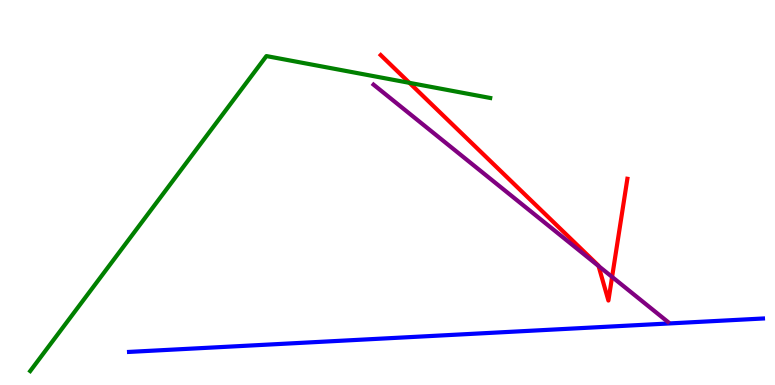[{'lines': ['blue', 'red'], 'intersections': []}, {'lines': ['green', 'red'], 'intersections': [{'x': 5.28, 'y': 7.85}]}, {'lines': ['purple', 'red'], 'intersections': [{'x': 7.72, 'y': 3.09}, {'x': 7.9, 'y': 2.81}]}, {'lines': ['blue', 'green'], 'intersections': []}, {'lines': ['blue', 'purple'], 'intersections': []}, {'lines': ['green', 'purple'], 'intersections': []}]